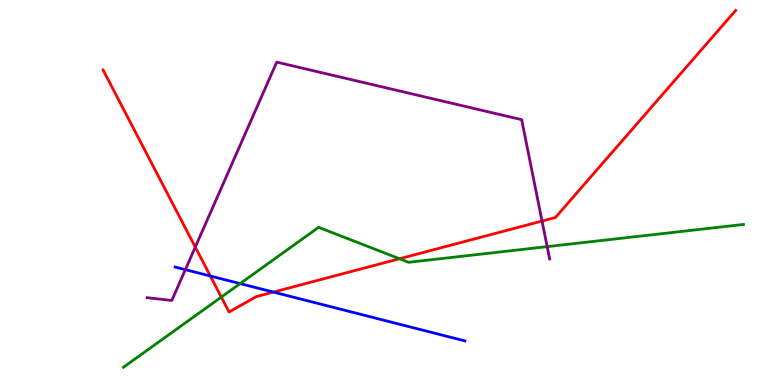[{'lines': ['blue', 'red'], 'intersections': [{'x': 2.71, 'y': 2.83}, {'x': 3.53, 'y': 2.41}]}, {'lines': ['green', 'red'], 'intersections': [{'x': 2.86, 'y': 2.28}, {'x': 5.15, 'y': 3.28}]}, {'lines': ['purple', 'red'], 'intersections': [{'x': 2.52, 'y': 3.58}, {'x': 6.99, 'y': 4.26}]}, {'lines': ['blue', 'green'], 'intersections': [{'x': 3.1, 'y': 2.63}]}, {'lines': ['blue', 'purple'], 'intersections': [{'x': 2.39, 'y': 3.0}]}, {'lines': ['green', 'purple'], 'intersections': [{'x': 7.06, 'y': 3.59}]}]